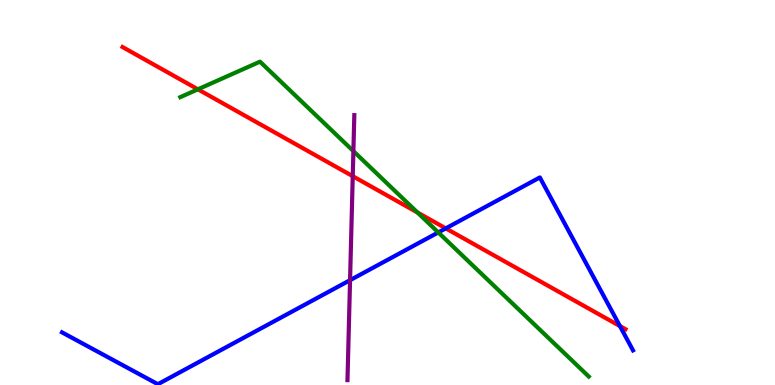[{'lines': ['blue', 'red'], 'intersections': [{'x': 5.75, 'y': 4.07}, {'x': 8.0, 'y': 1.53}]}, {'lines': ['green', 'red'], 'intersections': [{'x': 2.55, 'y': 7.68}, {'x': 5.39, 'y': 4.48}]}, {'lines': ['purple', 'red'], 'intersections': [{'x': 4.55, 'y': 5.42}]}, {'lines': ['blue', 'green'], 'intersections': [{'x': 5.66, 'y': 3.96}]}, {'lines': ['blue', 'purple'], 'intersections': [{'x': 4.52, 'y': 2.72}]}, {'lines': ['green', 'purple'], 'intersections': [{'x': 4.56, 'y': 6.07}]}]